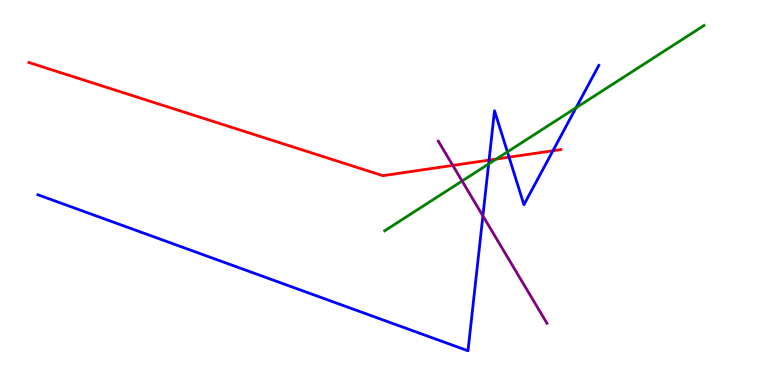[{'lines': ['blue', 'red'], 'intersections': [{'x': 6.31, 'y': 5.84}, {'x': 6.57, 'y': 5.92}, {'x': 7.13, 'y': 6.08}]}, {'lines': ['green', 'red'], 'intersections': [{'x': 6.4, 'y': 5.87}]}, {'lines': ['purple', 'red'], 'intersections': [{'x': 5.84, 'y': 5.7}]}, {'lines': ['blue', 'green'], 'intersections': [{'x': 6.3, 'y': 5.74}, {'x': 6.55, 'y': 6.05}, {'x': 7.43, 'y': 7.2}]}, {'lines': ['blue', 'purple'], 'intersections': [{'x': 6.23, 'y': 4.39}]}, {'lines': ['green', 'purple'], 'intersections': [{'x': 5.96, 'y': 5.3}]}]